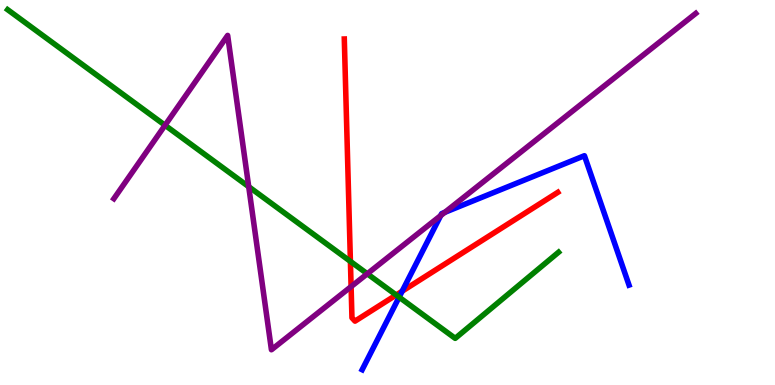[{'lines': ['blue', 'red'], 'intersections': [{'x': 5.19, 'y': 2.44}]}, {'lines': ['green', 'red'], 'intersections': [{'x': 4.52, 'y': 3.21}, {'x': 5.11, 'y': 2.34}]}, {'lines': ['purple', 'red'], 'intersections': [{'x': 4.53, 'y': 2.56}]}, {'lines': ['blue', 'green'], 'intersections': [{'x': 5.15, 'y': 2.28}]}, {'lines': ['blue', 'purple'], 'intersections': [{'x': 5.69, 'y': 4.4}, {'x': 5.74, 'y': 4.48}]}, {'lines': ['green', 'purple'], 'intersections': [{'x': 2.13, 'y': 6.75}, {'x': 3.21, 'y': 5.15}, {'x': 4.74, 'y': 2.89}]}]